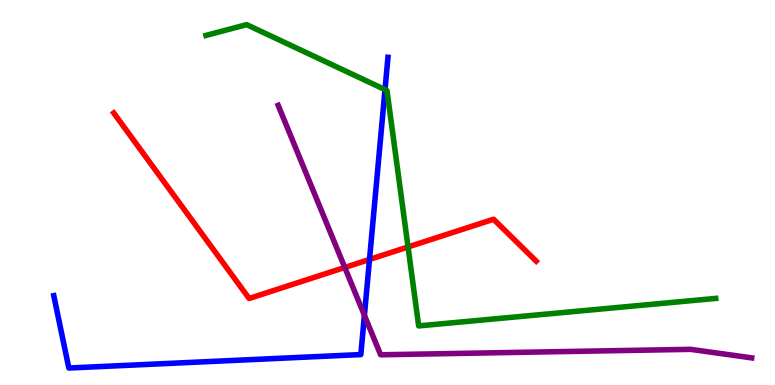[{'lines': ['blue', 'red'], 'intersections': [{'x': 4.77, 'y': 3.26}]}, {'lines': ['green', 'red'], 'intersections': [{'x': 5.27, 'y': 3.59}]}, {'lines': ['purple', 'red'], 'intersections': [{'x': 4.45, 'y': 3.05}]}, {'lines': ['blue', 'green'], 'intersections': [{'x': 4.97, 'y': 7.67}]}, {'lines': ['blue', 'purple'], 'intersections': [{'x': 4.7, 'y': 1.81}]}, {'lines': ['green', 'purple'], 'intersections': []}]